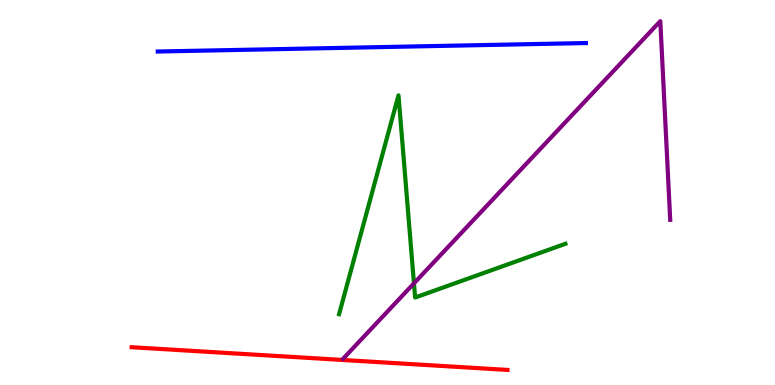[{'lines': ['blue', 'red'], 'intersections': []}, {'lines': ['green', 'red'], 'intersections': []}, {'lines': ['purple', 'red'], 'intersections': []}, {'lines': ['blue', 'green'], 'intersections': []}, {'lines': ['blue', 'purple'], 'intersections': []}, {'lines': ['green', 'purple'], 'intersections': [{'x': 5.34, 'y': 2.64}]}]